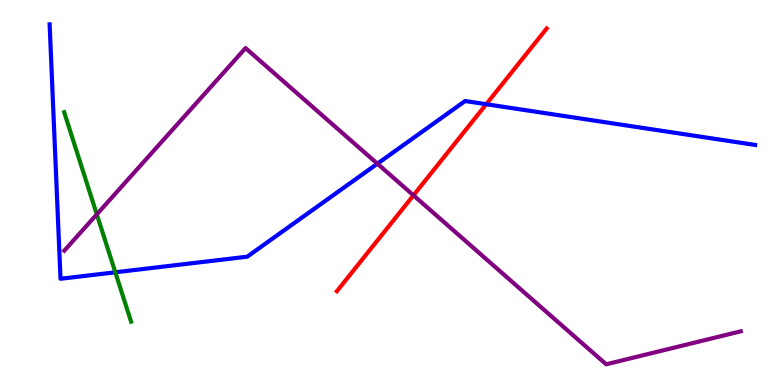[{'lines': ['blue', 'red'], 'intersections': [{'x': 6.27, 'y': 7.29}]}, {'lines': ['green', 'red'], 'intersections': []}, {'lines': ['purple', 'red'], 'intersections': [{'x': 5.34, 'y': 4.93}]}, {'lines': ['blue', 'green'], 'intersections': [{'x': 1.49, 'y': 2.93}]}, {'lines': ['blue', 'purple'], 'intersections': [{'x': 4.87, 'y': 5.75}]}, {'lines': ['green', 'purple'], 'intersections': [{'x': 1.25, 'y': 4.43}]}]